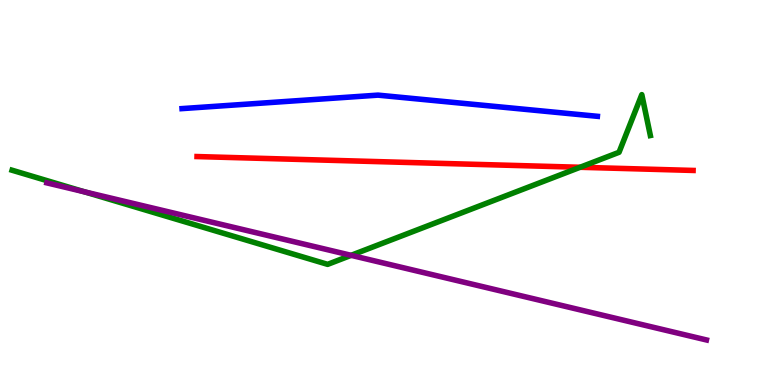[{'lines': ['blue', 'red'], 'intersections': []}, {'lines': ['green', 'red'], 'intersections': [{'x': 7.48, 'y': 5.66}]}, {'lines': ['purple', 'red'], 'intersections': []}, {'lines': ['blue', 'green'], 'intersections': []}, {'lines': ['blue', 'purple'], 'intersections': []}, {'lines': ['green', 'purple'], 'intersections': [{'x': 1.09, 'y': 5.02}, {'x': 4.53, 'y': 3.37}]}]